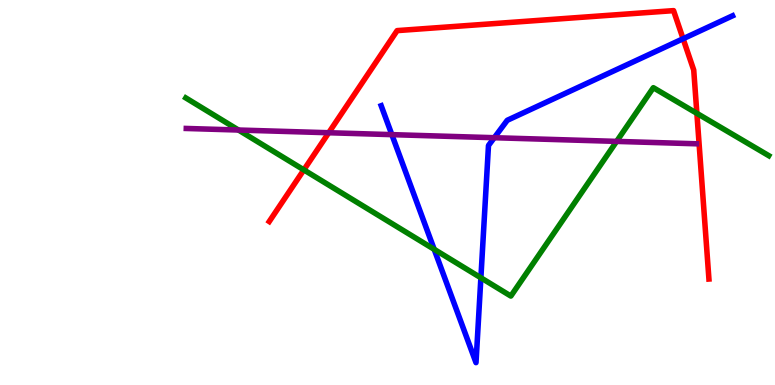[{'lines': ['blue', 'red'], 'intersections': [{'x': 8.81, 'y': 8.99}]}, {'lines': ['green', 'red'], 'intersections': [{'x': 3.92, 'y': 5.59}, {'x': 8.99, 'y': 7.06}]}, {'lines': ['purple', 'red'], 'intersections': [{'x': 4.24, 'y': 6.55}]}, {'lines': ['blue', 'green'], 'intersections': [{'x': 5.6, 'y': 3.52}, {'x': 6.2, 'y': 2.78}]}, {'lines': ['blue', 'purple'], 'intersections': [{'x': 5.06, 'y': 6.5}, {'x': 6.38, 'y': 6.42}]}, {'lines': ['green', 'purple'], 'intersections': [{'x': 3.08, 'y': 6.62}, {'x': 7.96, 'y': 6.33}]}]